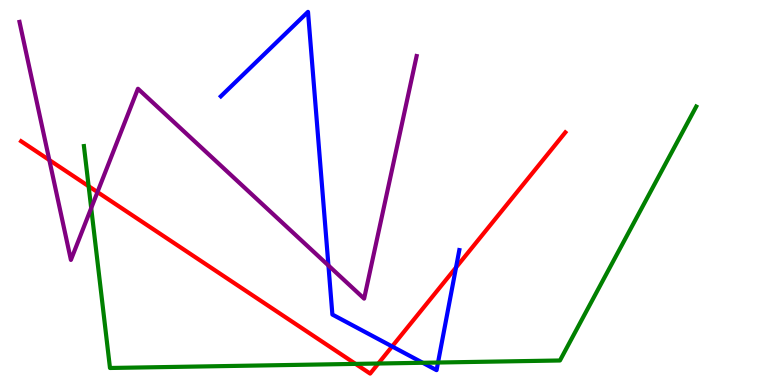[{'lines': ['blue', 'red'], 'intersections': [{'x': 5.06, 'y': 1.0}, {'x': 5.88, 'y': 3.05}]}, {'lines': ['green', 'red'], 'intersections': [{'x': 1.14, 'y': 5.16}, {'x': 4.59, 'y': 0.548}, {'x': 4.88, 'y': 0.558}]}, {'lines': ['purple', 'red'], 'intersections': [{'x': 0.636, 'y': 5.84}, {'x': 1.26, 'y': 5.01}]}, {'lines': ['blue', 'green'], 'intersections': [{'x': 5.45, 'y': 0.577}, {'x': 5.65, 'y': 0.584}]}, {'lines': ['blue', 'purple'], 'intersections': [{'x': 4.24, 'y': 3.1}]}, {'lines': ['green', 'purple'], 'intersections': [{'x': 1.18, 'y': 4.59}]}]